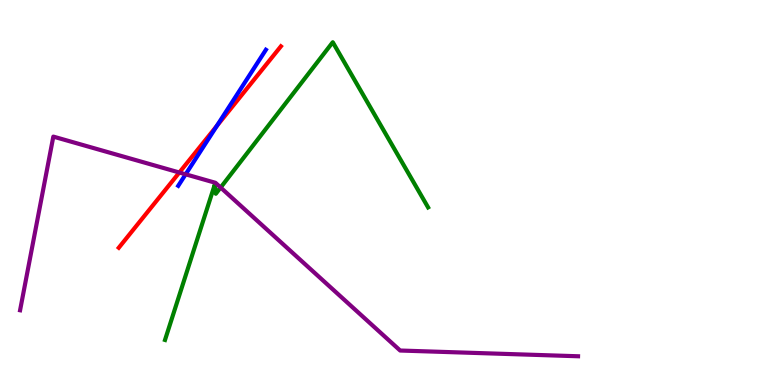[{'lines': ['blue', 'red'], 'intersections': [{'x': 2.8, 'y': 6.73}]}, {'lines': ['green', 'red'], 'intersections': []}, {'lines': ['purple', 'red'], 'intersections': [{'x': 2.31, 'y': 5.52}]}, {'lines': ['blue', 'green'], 'intersections': []}, {'lines': ['blue', 'purple'], 'intersections': [{'x': 2.4, 'y': 5.47}]}, {'lines': ['green', 'purple'], 'intersections': [{'x': 2.85, 'y': 5.13}]}]